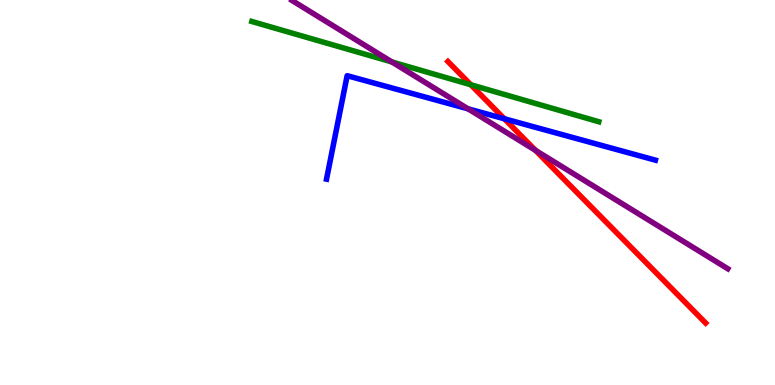[{'lines': ['blue', 'red'], 'intersections': [{'x': 6.51, 'y': 6.92}]}, {'lines': ['green', 'red'], 'intersections': [{'x': 6.08, 'y': 7.8}]}, {'lines': ['purple', 'red'], 'intersections': [{'x': 6.91, 'y': 6.1}]}, {'lines': ['blue', 'green'], 'intersections': []}, {'lines': ['blue', 'purple'], 'intersections': [{'x': 6.04, 'y': 7.17}]}, {'lines': ['green', 'purple'], 'intersections': [{'x': 5.06, 'y': 8.39}]}]